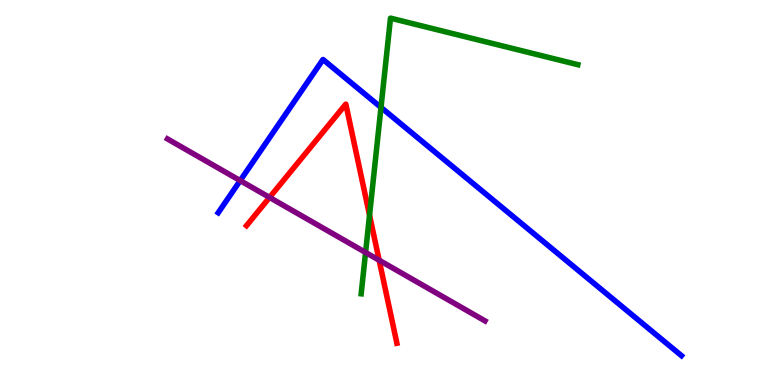[{'lines': ['blue', 'red'], 'intersections': []}, {'lines': ['green', 'red'], 'intersections': [{'x': 4.77, 'y': 4.41}]}, {'lines': ['purple', 'red'], 'intersections': [{'x': 3.48, 'y': 4.87}, {'x': 4.89, 'y': 3.24}]}, {'lines': ['blue', 'green'], 'intersections': [{'x': 4.92, 'y': 7.21}]}, {'lines': ['blue', 'purple'], 'intersections': [{'x': 3.1, 'y': 5.31}]}, {'lines': ['green', 'purple'], 'intersections': [{'x': 4.72, 'y': 3.44}]}]